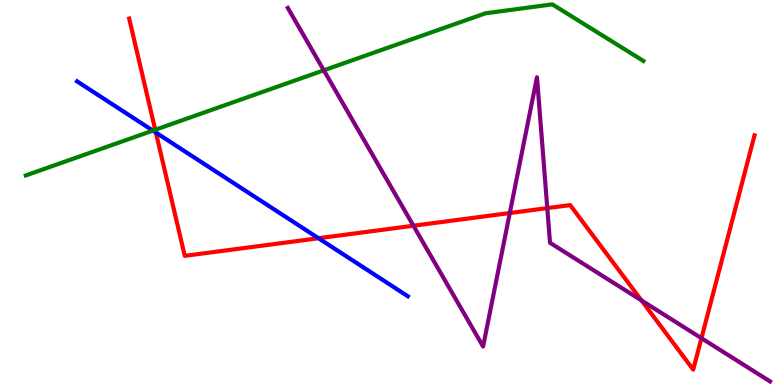[{'lines': ['blue', 'red'], 'intersections': [{'x': 2.01, 'y': 6.56}, {'x': 4.11, 'y': 3.81}]}, {'lines': ['green', 'red'], 'intersections': [{'x': 2.0, 'y': 6.63}]}, {'lines': ['purple', 'red'], 'intersections': [{'x': 5.33, 'y': 4.14}, {'x': 6.58, 'y': 4.47}, {'x': 7.06, 'y': 4.59}, {'x': 8.28, 'y': 2.2}, {'x': 9.05, 'y': 1.22}]}, {'lines': ['blue', 'green'], 'intersections': [{'x': 1.97, 'y': 6.61}]}, {'lines': ['blue', 'purple'], 'intersections': []}, {'lines': ['green', 'purple'], 'intersections': [{'x': 4.18, 'y': 8.17}]}]